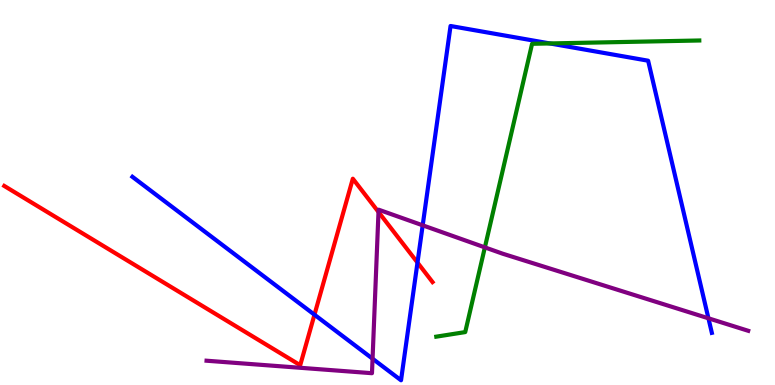[{'lines': ['blue', 'red'], 'intersections': [{'x': 4.06, 'y': 1.83}, {'x': 5.39, 'y': 3.18}]}, {'lines': ['green', 'red'], 'intersections': []}, {'lines': ['purple', 'red'], 'intersections': [{'x': 4.88, 'y': 4.49}]}, {'lines': ['blue', 'green'], 'intersections': [{'x': 7.1, 'y': 8.87}]}, {'lines': ['blue', 'purple'], 'intersections': [{'x': 4.81, 'y': 0.683}, {'x': 5.45, 'y': 4.15}, {'x': 9.14, 'y': 1.73}]}, {'lines': ['green', 'purple'], 'intersections': [{'x': 6.26, 'y': 3.57}]}]